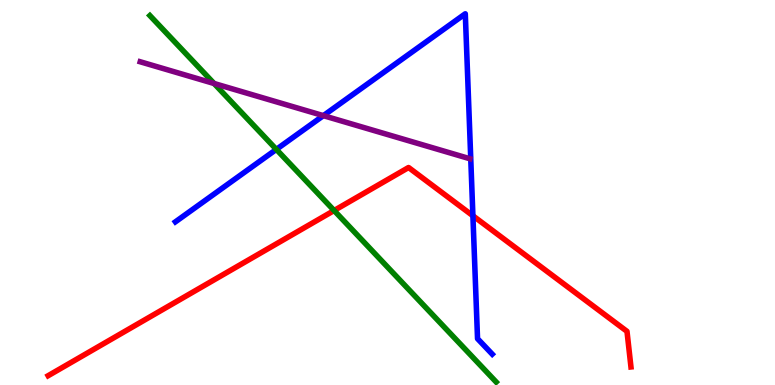[{'lines': ['blue', 'red'], 'intersections': [{'x': 6.1, 'y': 4.4}]}, {'lines': ['green', 'red'], 'intersections': [{'x': 4.31, 'y': 4.53}]}, {'lines': ['purple', 'red'], 'intersections': []}, {'lines': ['blue', 'green'], 'intersections': [{'x': 3.57, 'y': 6.12}]}, {'lines': ['blue', 'purple'], 'intersections': [{'x': 4.17, 'y': 7.0}]}, {'lines': ['green', 'purple'], 'intersections': [{'x': 2.76, 'y': 7.83}]}]